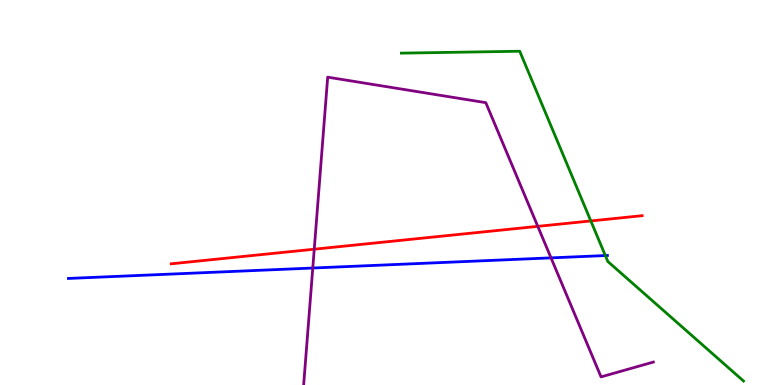[{'lines': ['blue', 'red'], 'intersections': []}, {'lines': ['green', 'red'], 'intersections': [{'x': 7.62, 'y': 4.26}]}, {'lines': ['purple', 'red'], 'intersections': [{'x': 4.05, 'y': 3.53}, {'x': 6.94, 'y': 4.12}]}, {'lines': ['blue', 'green'], 'intersections': [{'x': 7.81, 'y': 3.36}]}, {'lines': ['blue', 'purple'], 'intersections': [{'x': 4.04, 'y': 3.04}, {'x': 7.11, 'y': 3.3}]}, {'lines': ['green', 'purple'], 'intersections': []}]